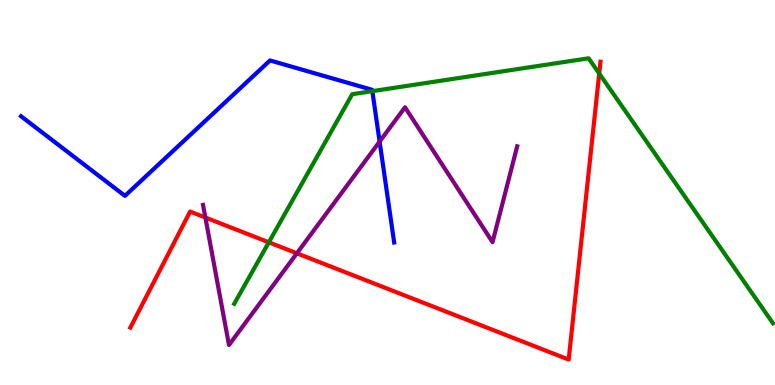[{'lines': ['blue', 'red'], 'intersections': []}, {'lines': ['green', 'red'], 'intersections': [{'x': 3.47, 'y': 3.71}, {'x': 7.73, 'y': 8.09}]}, {'lines': ['purple', 'red'], 'intersections': [{'x': 2.65, 'y': 4.35}, {'x': 3.83, 'y': 3.42}]}, {'lines': ['blue', 'green'], 'intersections': [{'x': 4.8, 'y': 7.63}]}, {'lines': ['blue', 'purple'], 'intersections': [{'x': 4.9, 'y': 6.32}]}, {'lines': ['green', 'purple'], 'intersections': []}]